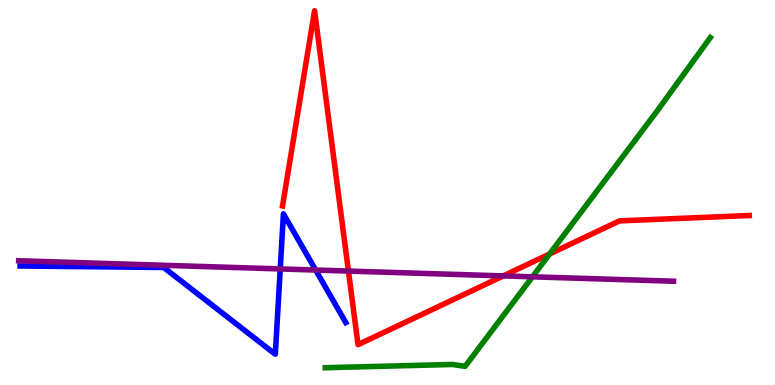[{'lines': ['blue', 'red'], 'intersections': []}, {'lines': ['green', 'red'], 'intersections': [{'x': 7.09, 'y': 3.4}]}, {'lines': ['purple', 'red'], 'intersections': [{'x': 4.5, 'y': 2.96}, {'x': 6.49, 'y': 2.83}]}, {'lines': ['blue', 'green'], 'intersections': []}, {'lines': ['blue', 'purple'], 'intersections': [{'x': 3.62, 'y': 3.01}, {'x': 4.07, 'y': 2.99}]}, {'lines': ['green', 'purple'], 'intersections': [{'x': 6.87, 'y': 2.81}]}]